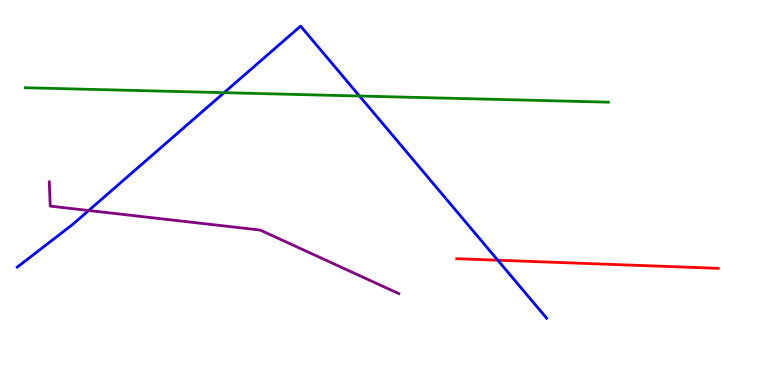[{'lines': ['blue', 'red'], 'intersections': [{'x': 6.42, 'y': 3.24}]}, {'lines': ['green', 'red'], 'intersections': []}, {'lines': ['purple', 'red'], 'intersections': []}, {'lines': ['blue', 'green'], 'intersections': [{'x': 2.89, 'y': 7.59}, {'x': 4.64, 'y': 7.51}]}, {'lines': ['blue', 'purple'], 'intersections': [{'x': 1.14, 'y': 4.53}]}, {'lines': ['green', 'purple'], 'intersections': []}]